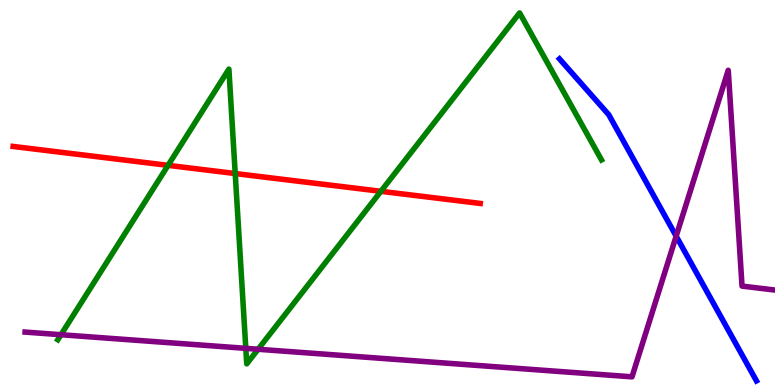[{'lines': ['blue', 'red'], 'intersections': []}, {'lines': ['green', 'red'], 'intersections': [{'x': 2.17, 'y': 5.71}, {'x': 3.04, 'y': 5.49}, {'x': 4.91, 'y': 5.03}]}, {'lines': ['purple', 'red'], 'intersections': []}, {'lines': ['blue', 'green'], 'intersections': []}, {'lines': ['blue', 'purple'], 'intersections': [{'x': 8.72, 'y': 3.87}]}, {'lines': ['green', 'purple'], 'intersections': [{'x': 0.787, 'y': 1.31}, {'x': 3.17, 'y': 0.952}, {'x': 3.33, 'y': 0.928}]}]